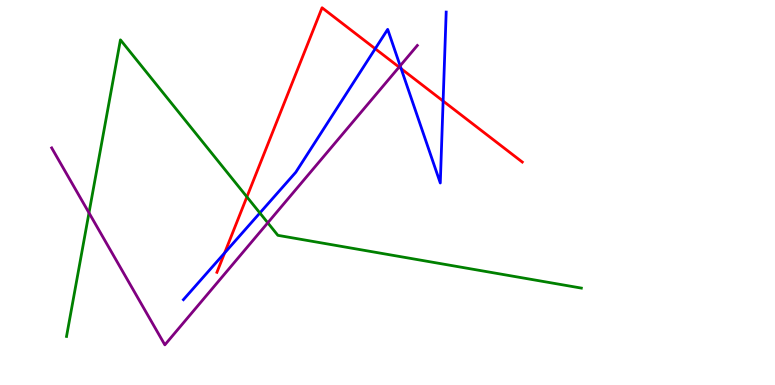[{'lines': ['blue', 'red'], 'intersections': [{'x': 2.9, 'y': 3.43}, {'x': 4.84, 'y': 8.73}, {'x': 5.18, 'y': 8.22}, {'x': 5.72, 'y': 7.38}]}, {'lines': ['green', 'red'], 'intersections': [{'x': 3.19, 'y': 4.89}]}, {'lines': ['purple', 'red'], 'intersections': [{'x': 5.15, 'y': 8.26}]}, {'lines': ['blue', 'green'], 'intersections': [{'x': 3.35, 'y': 4.47}]}, {'lines': ['blue', 'purple'], 'intersections': [{'x': 5.16, 'y': 8.29}]}, {'lines': ['green', 'purple'], 'intersections': [{'x': 1.15, 'y': 4.47}, {'x': 3.46, 'y': 4.21}]}]